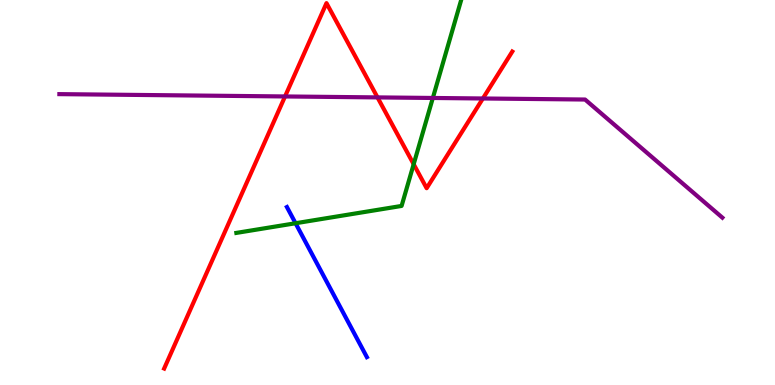[{'lines': ['blue', 'red'], 'intersections': []}, {'lines': ['green', 'red'], 'intersections': [{'x': 5.34, 'y': 5.73}]}, {'lines': ['purple', 'red'], 'intersections': [{'x': 3.68, 'y': 7.49}, {'x': 4.87, 'y': 7.47}, {'x': 6.23, 'y': 7.44}]}, {'lines': ['blue', 'green'], 'intersections': [{'x': 3.81, 'y': 4.2}]}, {'lines': ['blue', 'purple'], 'intersections': []}, {'lines': ['green', 'purple'], 'intersections': [{'x': 5.58, 'y': 7.46}]}]